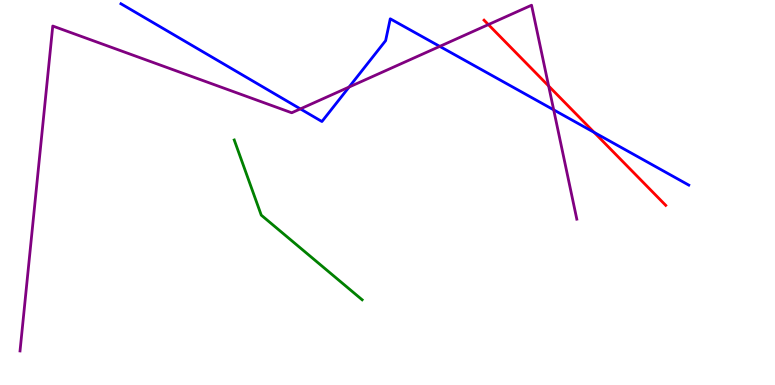[{'lines': ['blue', 'red'], 'intersections': [{'x': 7.67, 'y': 6.56}]}, {'lines': ['green', 'red'], 'intersections': []}, {'lines': ['purple', 'red'], 'intersections': [{'x': 6.3, 'y': 9.36}, {'x': 7.08, 'y': 7.77}]}, {'lines': ['blue', 'green'], 'intersections': []}, {'lines': ['blue', 'purple'], 'intersections': [{'x': 3.88, 'y': 7.17}, {'x': 4.5, 'y': 7.74}, {'x': 5.67, 'y': 8.8}, {'x': 7.14, 'y': 7.15}]}, {'lines': ['green', 'purple'], 'intersections': []}]